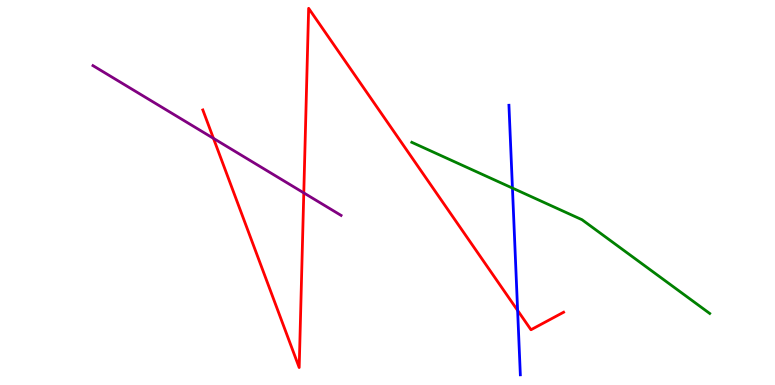[{'lines': ['blue', 'red'], 'intersections': [{'x': 6.68, 'y': 1.94}]}, {'lines': ['green', 'red'], 'intersections': []}, {'lines': ['purple', 'red'], 'intersections': [{'x': 2.75, 'y': 6.41}, {'x': 3.92, 'y': 4.99}]}, {'lines': ['blue', 'green'], 'intersections': [{'x': 6.61, 'y': 5.11}]}, {'lines': ['blue', 'purple'], 'intersections': []}, {'lines': ['green', 'purple'], 'intersections': []}]